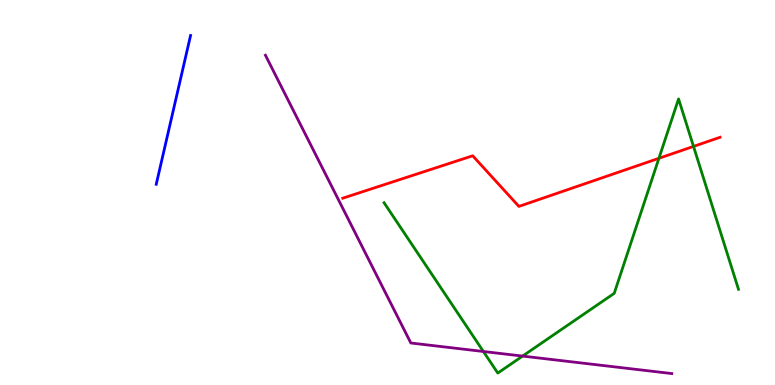[{'lines': ['blue', 'red'], 'intersections': []}, {'lines': ['green', 'red'], 'intersections': [{'x': 8.5, 'y': 5.89}, {'x': 8.95, 'y': 6.2}]}, {'lines': ['purple', 'red'], 'intersections': []}, {'lines': ['blue', 'green'], 'intersections': []}, {'lines': ['blue', 'purple'], 'intersections': []}, {'lines': ['green', 'purple'], 'intersections': [{'x': 6.24, 'y': 0.87}, {'x': 6.74, 'y': 0.751}]}]